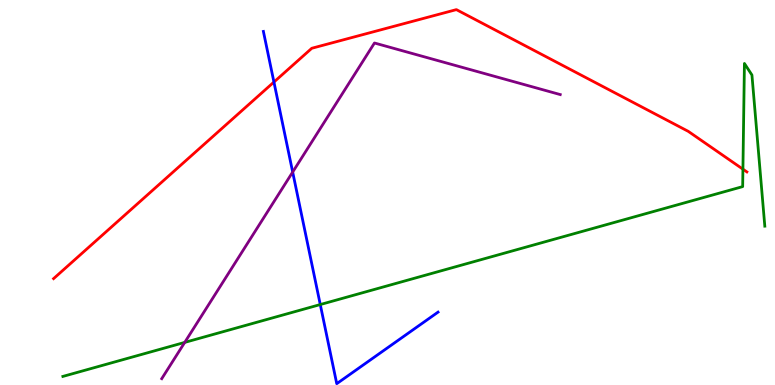[{'lines': ['blue', 'red'], 'intersections': [{'x': 3.53, 'y': 7.87}]}, {'lines': ['green', 'red'], 'intersections': [{'x': 9.59, 'y': 5.61}]}, {'lines': ['purple', 'red'], 'intersections': []}, {'lines': ['blue', 'green'], 'intersections': [{'x': 4.13, 'y': 2.09}]}, {'lines': ['blue', 'purple'], 'intersections': [{'x': 3.78, 'y': 5.53}]}, {'lines': ['green', 'purple'], 'intersections': [{'x': 2.38, 'y': 1.11}]}]